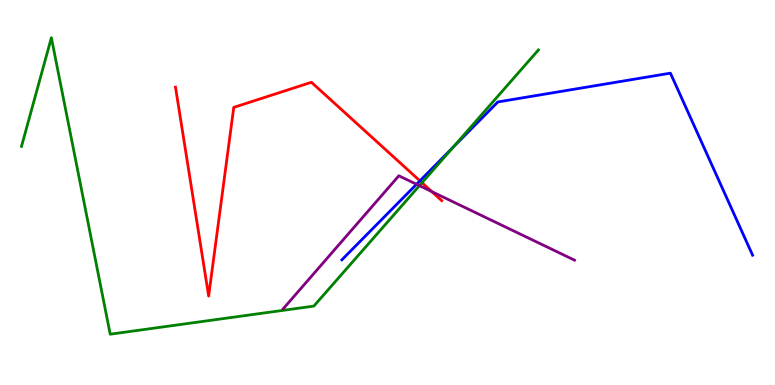[{'lines': ['blue', 'red'], 'intersections': [{'x': 5.42, 'y': 5.3}]}, {'lines': ['green', 'red'], 'intersections': [{'x': 5.45, 'y': 5.25}]}, {'lines': ['purple', 'red'], 'intersections': [{'x': 5.57, 'y': 5.02}]}, {'lines': ['blue', 'green'], 'intersections': [{'x': 5.85, 'y': 6.18}]}, {'lines': ['blue', 'purple'], 'intersections': [{'x': 5.37, 'y': 5.21}]}, {'lines': ['green', 'purple'], 'intersections': [{'x': 5.41, 'y': 5.18}]}]